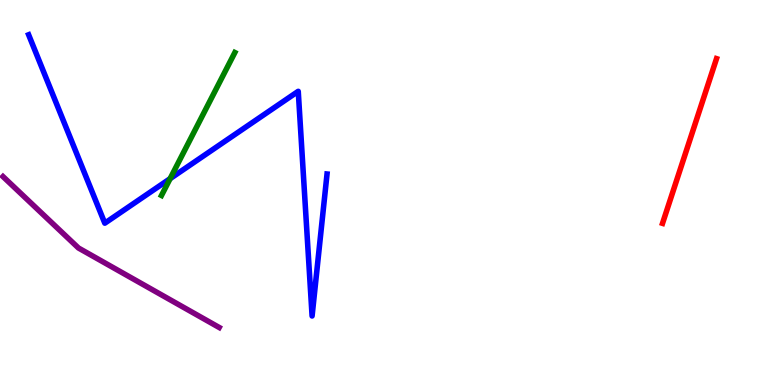[{'lines': ['blue', 'red'], 'intersections': []}, {'lines': ['green', 'red'], 'intersections': []}, {'lines': ['purple', 'red'], 'intersections': []}, {'lines': ['blue', 'green'], 'intersections': [{'x': 2.19, 'y': 5.36}]}, {'lines': ['blue', 'purple'], 'intersections': []}, {'lines': ['green', 'purple'], 'intersections': []}]